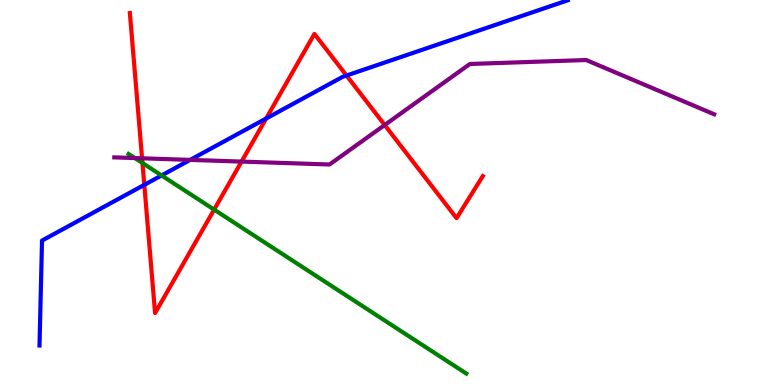[{'lines': ['blue', 'red'], 'intersections': [{'x': 1.86, 'y': 5.2}, {'x': 3.43, 'y': 6.92}, {'x': 4.47, 'y': 8.04}]}, {'lines': ['green', 'red'], 'intersections': [{'x': 1.84, 'y': 5.77}, {'x': 2.76, 'y': 4.56}]}, {'lines': ['purple', 'red'], 'intersections': [{'x': 1.83, 'y': 5.89}, {'x': 3.12, 'y': 5.8}, {'x': 4.96, 'y': 6.75}]}, {'lines': ['blue', 'green'], 'intersections': [{'x': 2.08, 'y': 5.44}]}, {'lines': ['blue', 'purple'], 'intersections': [{'x': 2.45, 'y': 5.85}]}, {'lines': ['green', 'purple'], 'intersections': [{'x': 1.74, 'y': 5.89}]}]